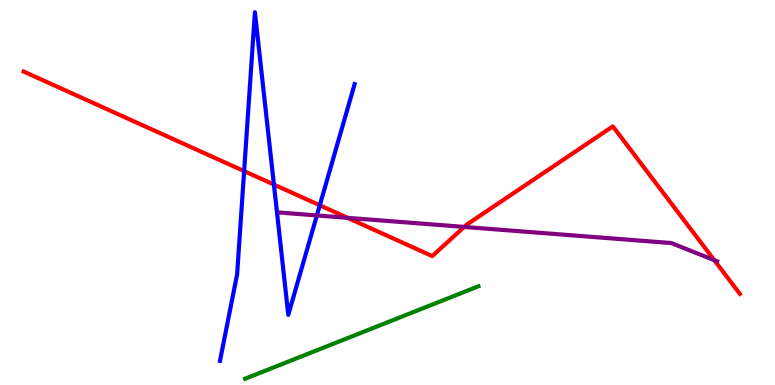[{'lines': ['blue', 'red'], 'intersections': [{'x': 3.15, 'y': 5.56}, {'x': 3.53, 'y': 5.21}, {'x': 4.13, 'y': 4.67}]}, {'lines': ['green', 'red'], 'intersections': []}, {'lines': ['purple', 'red'], 'intersections': [{'x': 4.49, 'y': 4.34}, {'x': 5.99, 'y': 4.11}, {'x': 9.22, 'y': 3.24}]}, {'lines': ['blue', 'green'], 'intersections': []}, {'lines': ['blue', 'purple'], 'intersections': [{'x': 4.09, 'y': 4.4}]}, {'lines': ['green', 'purple'], 'intersections': []}]